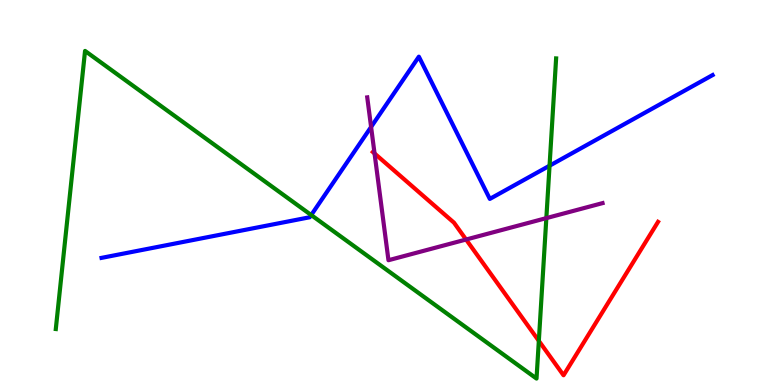[{'lines': ['blue', 'red'], 'intersections': []}, {'lines': ['green', 'red'], 'intersections': [{'x': 6.95, 'y': 1.15}]}, {'lines': ['purple', 'red'], 'intersections': [{'x': 4.83, 'y': 6.01}, {'x': 6.01, 'y': 3.78}]}, {'lines': ['blue', 'green'], 'intersections': [{'x': 4.02, 'y': 4.41}, {'x': 7.09, 'y': 5.7}]}, {'lines': ['blue', 'purple'], 'intersections': [{'x': 4.79, 'y': 6.7}]}, {'lines': ['green', 'purple'], 'intersections': [{'x': 7.05, 'y': 4.33}]}]